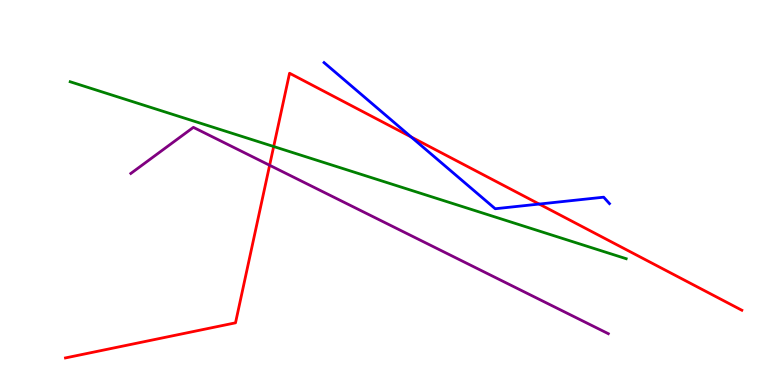[{'lines': ['blue', 'red'], 'intersections': [{'x': 5.3, 'y': 6.44}, {'x': 6.96, 'y': 4.7}]}, {'lines': ['green', 'red'], 'intersections': [{'x': 3.53, 'y': 6.19}]}, {'lines': ['purple', 'red'], 'intersections': [{'x': 3.48, 'y': 5.71}]}, {'lines': ['blue', 'green'], 'intersections': []}, {'lines': ['blue', 'purple'], 'intersections': []}, {'lines': ['green', 'purple'], 'intersections': []}]